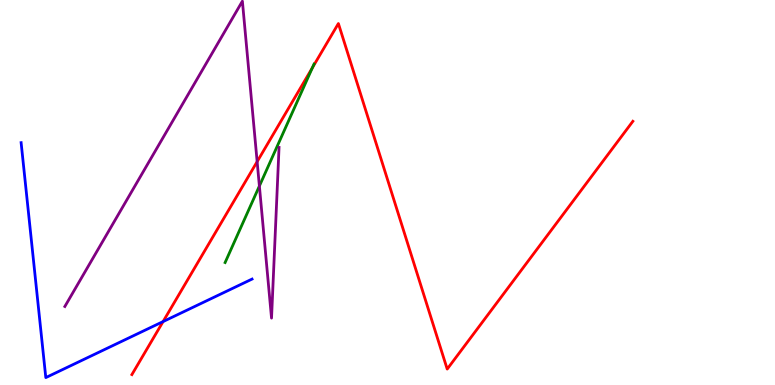[{'lines': ['blue', 'red'], 'intersections': [{'x': 2.1, 'y': 1.65}]}, {'lines': ['green', 'red'], 'intersections': [{'x': 4.03, 'y': 8.24}]}, {'lines': ['purple', 'red'], 'intersections': [{'x': 3.32, 'y': 5.8}]}, {'lines': ['blue', 'green'], 'intersections': []}, {'lines': ['blue', 'purple'], 'intersections': []}, {'lines': ['green', 'purple'], 'intersections': [{'x': 3.35, 'y': 5.17}]}]